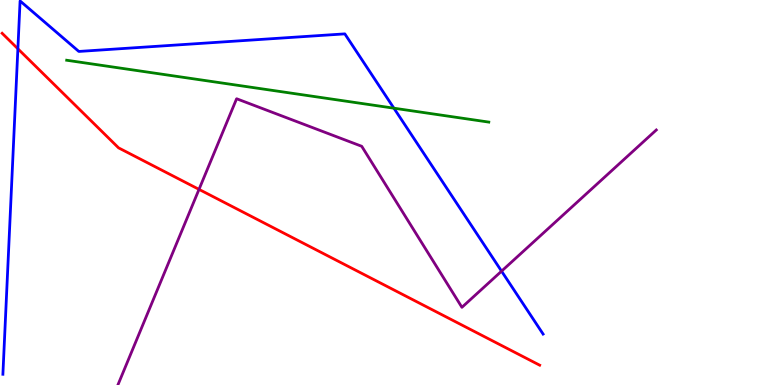[{'lines': ['blue', 'red'], 'intersections': [{'x': 0.231, 'y': 8.73}]}, {'lines': ['green', 'red'], 'intersections': []}, {'lines': ['purple', 'red'], 'intersections': [{'x': 2.57, 'y': 5.08}]}, {'lines': ['blue', 'green'], 'intersections': [{'x': 5.08, 'y': 7.19}]}, {'lines': ['blue', 'purple'], 'intersections': [{'x': 6.47, 'y': 2.96}]}, {'lines': ['green', 'purple'], 'intersections': []}]